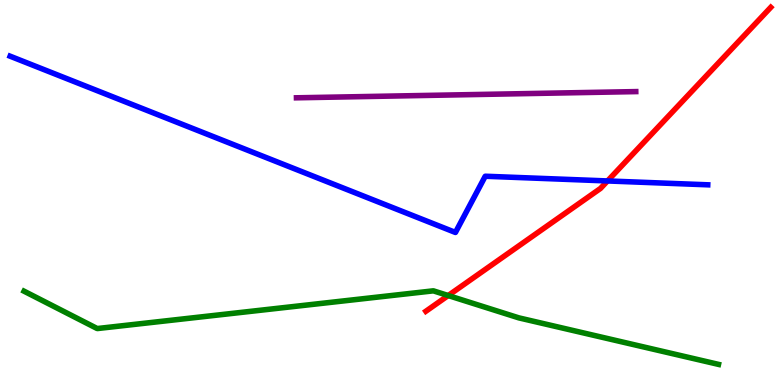[{'lines': ['blue', 'red'], 'intersections': [{'x': 7.84, 'y': 5.3}]}, {'lines': ['green', 'red'], 'intersections': [{'x': 5.78, 'y': 2.32}]}, {'lines': ['purple', 'red'], 'intersections': []}, {'lines': ['blue', 'green'], 'intersections': []}, {'lines': ['blue', 'purple'], 'intersections': []}, {'lines': ['green', 'purple'], 'intersections': []}]